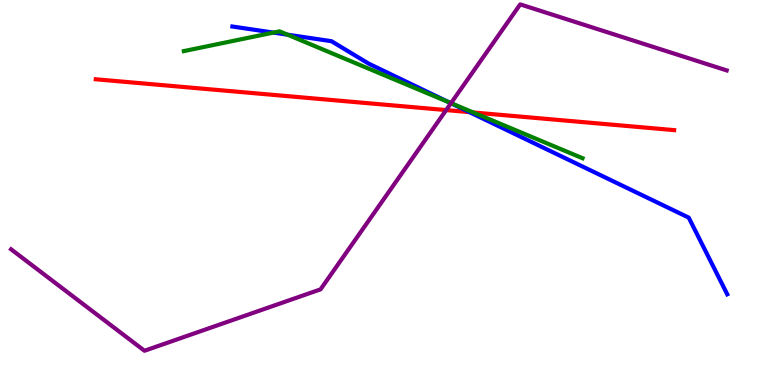[{'lines': ['blue', 'red'], 'intersections': [{'x': 6.06, 'y': 7.09}]}, {'lines': ['green', 'red'], 'intersections': [{'x': 6.11, 'y': 7.08}]}, {'lines': ['purple', 'red'], 'intersections': [{'x': 5.76, 'y': 7.14}]}, {'lines': ['blue', 'green'], 'intersections': [{'x': 3.53, 'y': 9.15}, {'x': 3.71, 'y': 9.1}, {'x': 5.8, 'y': 7.34}]}, {'lines': ['blue', 'purple'], 'intersections': [{'x': 5.82, 'y': 7.32}]}, {'lines': ['green', 'purple'], 'intersections': [{'x': 5.82, 'y': 7.32}]}]